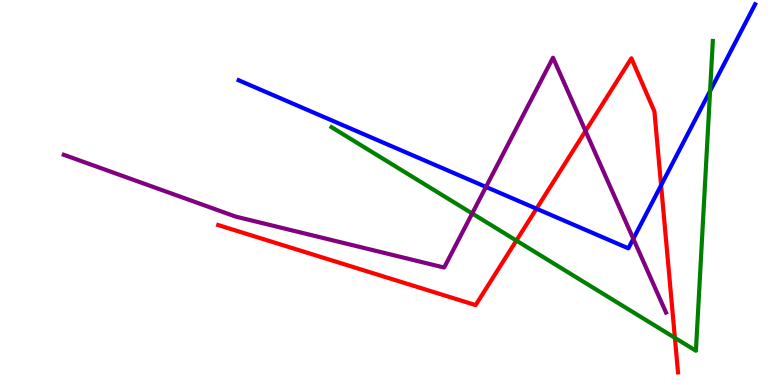[{'lines': ['blue', 'red'], 'intersections': [{'x': 6.92, 'y': 4.58}, {'x': 8.53, 'y': 5.19}]}, {'lines': ['green', 'red'], 'intersections': [{'x': 6.66, 'y': 3.75}, {'x': 8.71, 'y': 1.22}]}, {'lines': ['purple', 'red'], 'intersections': [{'x': 7.55, 'y': 6.6}]}, {'lines': ['blue', 'green'], 'intersections': [{'x': 9.16, 'y': 7.64}]}, {'lines': ['blue', 'purple'], 'intersections': [{'x': 6.27, 'y': 5.14}, {'x': 8.17, 'y': 3.8}]}, {'lines': ['green', 'purple'], 'intersections': [{'x': 6.09, 'y': 4.46}]}]